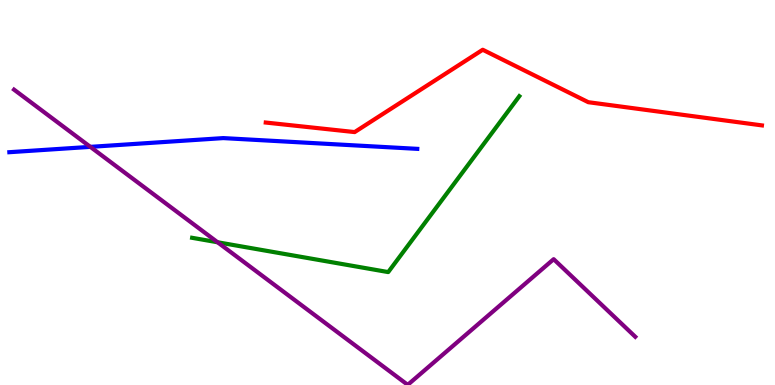[{'lines': ['blue', 'red'], 'intersections': []}, {'lines': ['green', 'red'], 'intersections': []}, {'lines': ['purple', 'red'], 'intersections': []}, {'lines': ['blue', 'green'], 'intersections': []}, {'lines': ['blue', 'purple'], 'intersections': [{'x': 1.17, 'y': 6.19}]}, {'lines': ['green', 'purple'], 'intersections': [{'x': 2.81, 'y': 3.71}]}]